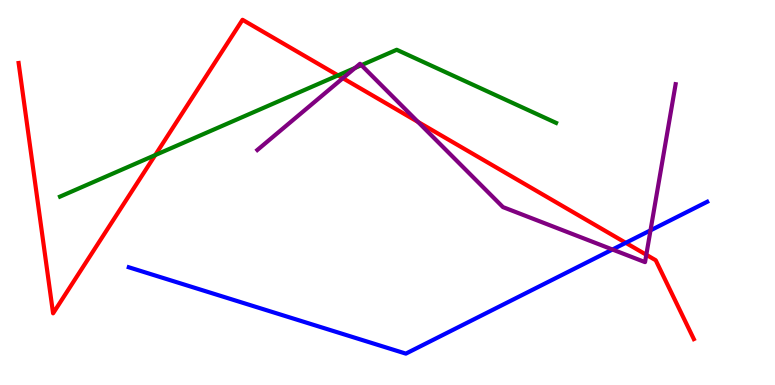[{'lines': ['blue', 'red'], 'intersections': [{'x': 8.07, 'y': 3.69}]}, {'lines': ['green', 'red'], 'intersections': [{'x': 2.0, 'y': 5.97}, {'x': 4.36, 'y': 8.04}]}, {'lines': ['purple', 'red'], 'intersections': [{'x': 4.42, 'y': 7.97}, {'x': 5.39, 'y': 6.83}, {'x': 8.34, 'y': 3.38}]}, {'lines': ['blue', 'green'], 'intersections': []}, {'lines': ['blue', 'purple'], 'intersections': [{'x': 7.9, 'y': 3.52}, {'x': 8.39, 'y': 4.02}]}, {'lines': ['green', 'purple'], 'intersections': [{'x': 4.58, 'y': 8.24}, {'x': 4.66, 'y': 8.31}]}]